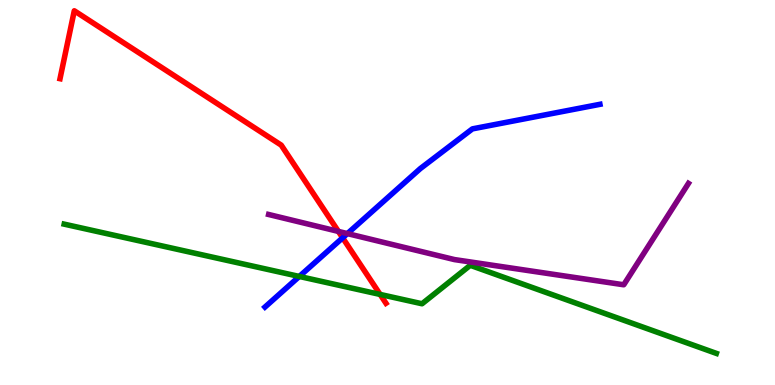[{'lines': ['blue', 'red'], 'intersections': [{'x': 4.42, 'y': 3.82}]}, {'lines': ['green', 'red'], 'intersections': [{'x': 4.9, 'y': 2.35}]}, {'lines': ['purple', 'red'], 'intersections': [{'x': 4.37, 'y': 3.99}]}, {'lines': ['blue', 'green'], 'intersections': [{'x': 3.86, 'y': 2.82}]}, {'lines': ['blue', 'purple'], 'intersections': [{'x': 4.48, 'y': 3.93}]}, {'lines': ['green', 'purple'], 'intersections': []}]